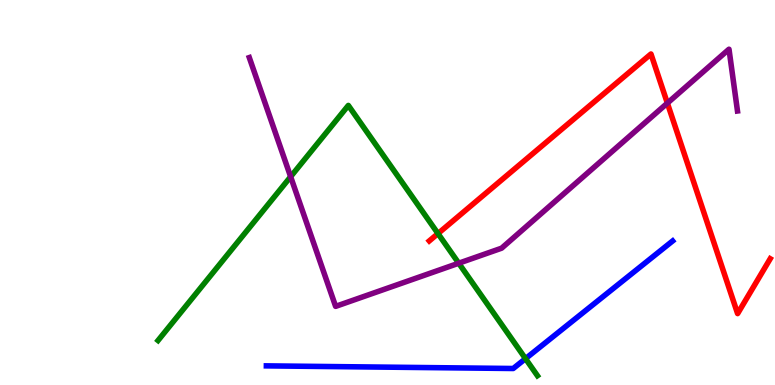[{'lines': ['blue', 'red'], 'intersections': []}, {'lines': ['green', 'red'], 'intersections': [{'x': 5.65, 'y': 3.93}]}, {'lines': ['purple', 'red'], 'intersections': [{'x': 8.61, 'y': 7.32}]}, {'lines': ['blue', 'green'], 'intersections': [{'x': 6.78, 'y': 0.684}]}, {'lines': ['blue', 'purple'], 'intersections': []}, {'lines': ['green', 'purple'], 'intersections': [{'x': 3.75, 'y': 5.41}, {'x': 5.92, 'y': 3.16}]}]